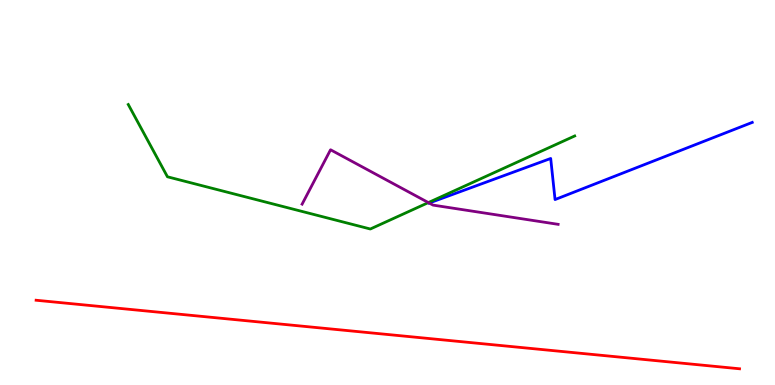[{'lines': ['blue', 'red'], 'intersections': []}, {'lines': ['green', 'red'], 'intersections': []}, {'lines': ['purple', 'red'], 'intersections': []}, {'lines': ['blue', 'green'], 'intersections': []}, {'lines': ['blue', 'purple'], 'intersections': [{'x': 5.54, 'y': 4.73}]}, {'lines': ['green', 'purple'], 'intersections': [{'x': 5.53, 'y': 4.74}]}]